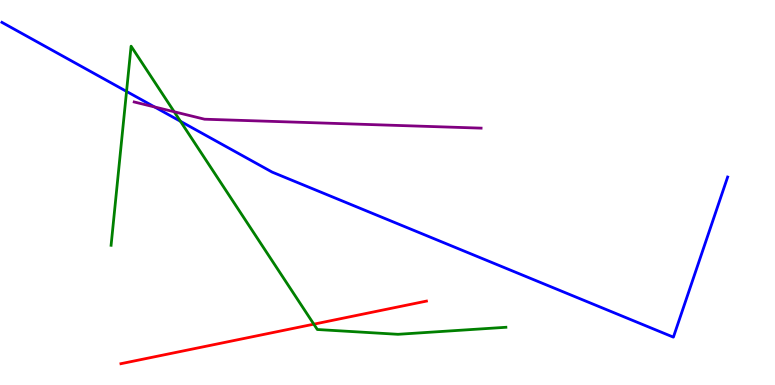[{'lines': ['blue', 'red'], 'intersections': []}, {'lines': ['green', 'red'], 'intersections': [{'x': 4.05, 'y': 1.58}]}, {'lines': ['purple', 'red'], 'intersections': []}, {'lines': ['blue', 'green'], 'intersections': [{'x': 1.63, 'y': 7.63}, {'x': 2.33, 'y': 6.85}]}, {'lines': ['blue', 'purple'], 'intersections': [{'x': 1.99, 'y': 7.22}]}, {'lines': ['green', 'purple'], 'intersections': [{'x': 2.25, 'y': 7.1}]}]